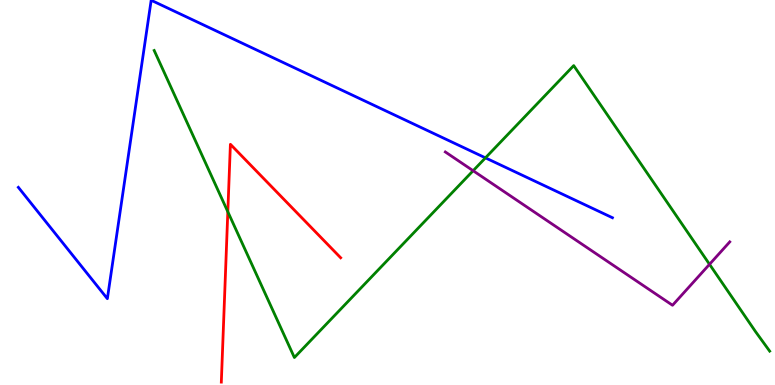[{'lines': ['blue', 'red'], 'intersections': []}, {'lines': ['green', 'red'], 'intersections': [{'x': 2.94, 'y': 4.5}]}, {'lines': ['purple', 'red'], 'intersections': []}, {'lines': ['blue', 'green'], 'intersections': [{'x': 6.26, 'y': 5.9}]}, {'lines': ['blue', 'purple'], 'intersections': []}, {'lines': ['green', 'purple'], 'intersections': [{'x': 6.1, 'y': 5.57}, {'x': 9.16, 'y': 3.14}]}]